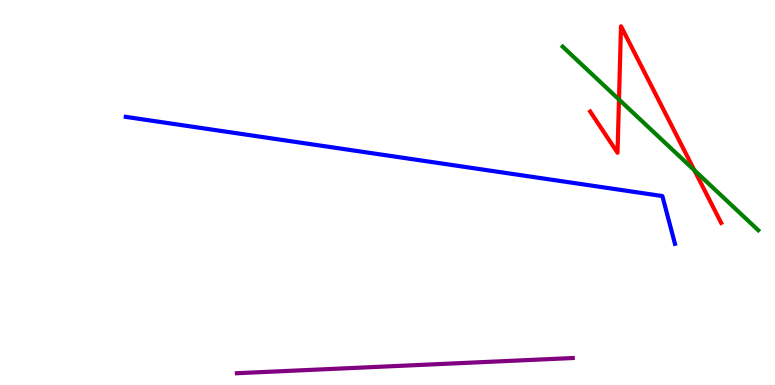[{'lines': ['blue', 'red'], 'intersections': []}, {'lines': ['green', 'red'], 'intersections': [{'x': 7.99, 'y': 7.42}, {'x': 8.96, 'y': 5.58}]}, {'lines': ['purple', 'red'], 'intersections': []}, {'lines': ['blue', 'green'], 'intersections': []}, {'lines': ['blue', 'purple'], 'intersections': []}, {'lines': ['green', 'purple'], 'intersections': []}]